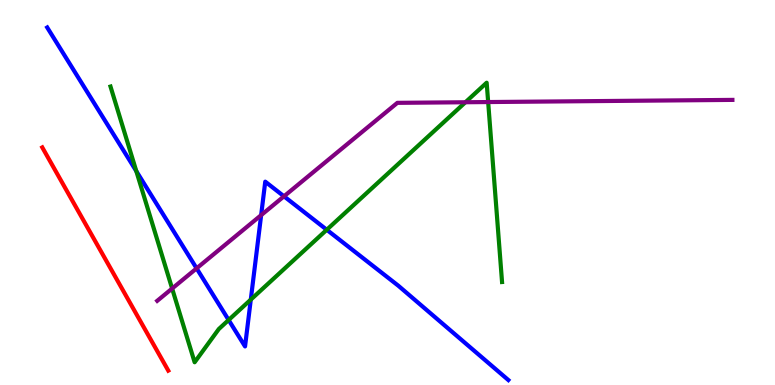[{'lines': ['blue', 'red'], 'intersections': []}, {'lines': ['green', 'red'], 'intersections': []}, {'lines': ['purple', 'red'], 'intersections': []}, {'lines': ['blue', 'green'], 'intersections': [{'x': 1.76, 'y': 5.56}, {'x': 2.95, 'y': 1.69}, {'x': 3.24, 'y': 2.22}, {'x': 4.22, 'y': 4.03}]}, {'lines': ['blue', 'purple'], 'intersections': [{'x': 2.54, 'y': 3.03}, {'x': 3.37, 'y': 4.41}, {'x': 3.66, 'y': 4.9}]}, {'lines': ['green', 'purple'], 'intersections': [{'x': 2.22, 'y': 2.51}, {'x': 6.01, 'y': 7.34}, {'x': 6.3, 'y': 7.35}]}]